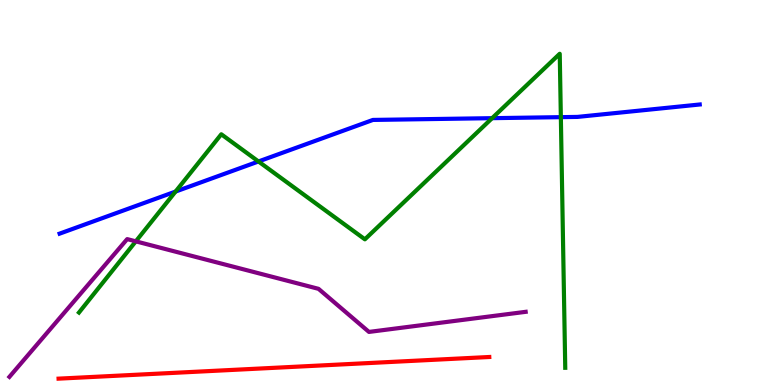[{'lines': ['blue', 'red'], 'intersections': []}, {'lines': ['green', 'red'], 'intersections': []}, {'lines': ['purple', 'red'], 'intersections': []}, {'lines': ['blue', 'green'], 'intersections': [{'x': 2.27, 'y': 5.02}, {'x': 3.34, 'y': 5.81}, {'x': 6.35, 'y': 6.93}, {'x': 7.24, 'y': 6.96}]}, {'lines': ['blue', 'purple'], 'intersections': []}, {'lines': ['green', 'purple'], 'intersections': [{'x': 1.75, 'y': 3.73}]}]